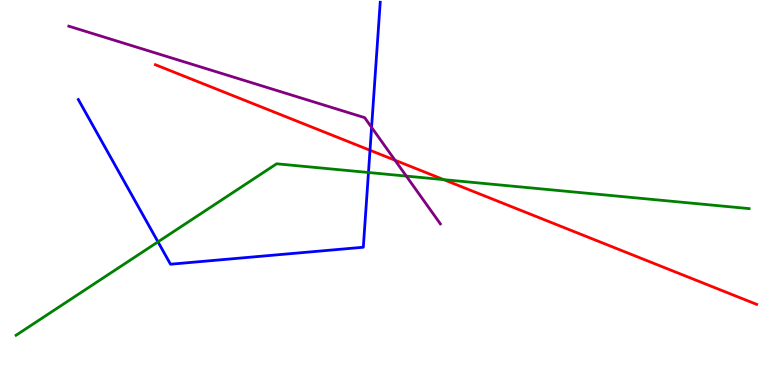[{'lines': ['blue', 'red'], 'intersections': [{'x': 4.77, 'y': 6.1}]}, {'lines': ['green', 'red'], 'intersections': [{'x': 5.73, 'y': 5.33}]}, {'lines': ['purple', 'red'], 'intersections': [{'x': 5.1, 'y': 5.84}]}, {'lines': ['blue', 'green'], 'intersections': [{'x': 2.04, 'y': 3.72}, {'x': 4.75, 'y': 5.52}]}, {'lines': ['blue', 'purple'], 'intersections': [{'x': 4.79, 'y': 6.69}]}, {'lines': ['green', 'purple'], 'intersections': [{'x': 5.24, 'y': 5.43}]}]